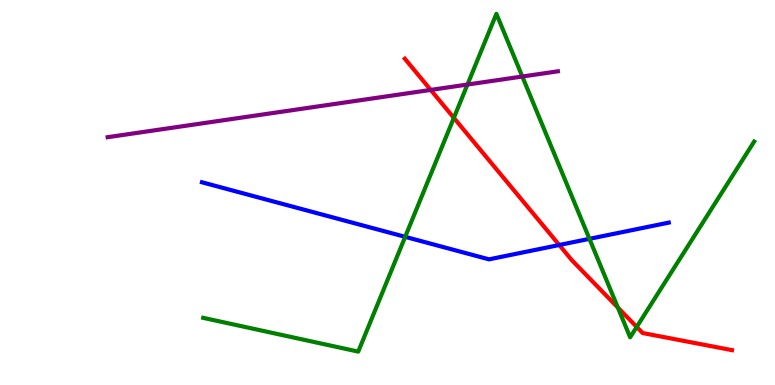[{'lines': ['blue', 'red'], 'intersections': [{'x': 7.22, 'y': 3.64}]}, {'lines': ['green', 'red'], 'intersections': [{'x': 5.86, 'y': 6.94}, {'x': 7.97, 'y': 2.01}, {'x': 8.22, 'y': 1.51}]}, {'lines': ['purple', 'red'], 'intersections': [{'x': 5.56, 'y': 7.66}]}, {'lines': ['blue', 'green'], 'intersections': [{'x': 5.23, 'y': 3.85}, {'x': 7.61, 'y': 3.8}]}, {'lines': ['blue', 'purple'], 'intersections': []}, {'lines': ['green', 'purple'], 'intersections': [{'x': 6.03, 'y': 7.8}, {'x': 6.74, 'y': 8.01}]}]